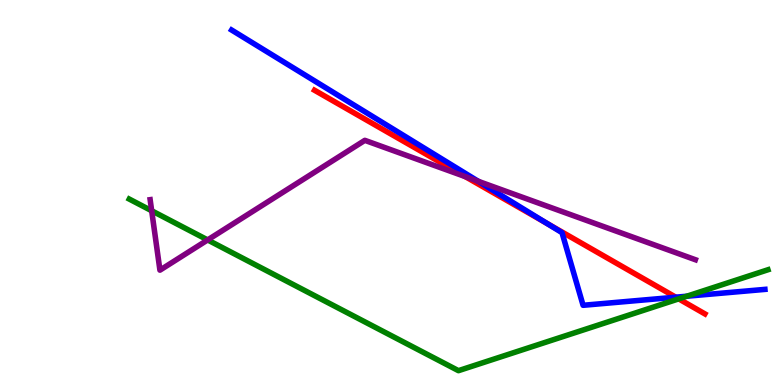[{'lines': ['blue', 'red'], 'intersections': [{'x': 7.05, 'y': 4.2}, {'x': 8.72, 'y': 2.28}]}, {'lines': ['green', 'red'], 'intersections': [{'x': 8.76, 'y': 2.24}]}, {'lines': ['purple', 'red'], 'intersections': [{'x': 6.0, 'y': 5.41}]}, {'lines': ['blue', 'green'], 'intersections': [{'x': 8.86, 'y': 2.31}]}, {'lines': ['blue', 'purple'], 'intersections': [{'x': 6.17, 'y': 5.29}]}, {'lines': ['green', 'purple'], 'intersections': [{'x': 1.96, 'y': 4.53}, {'x': 2.68, 'y': 3.77}]}]